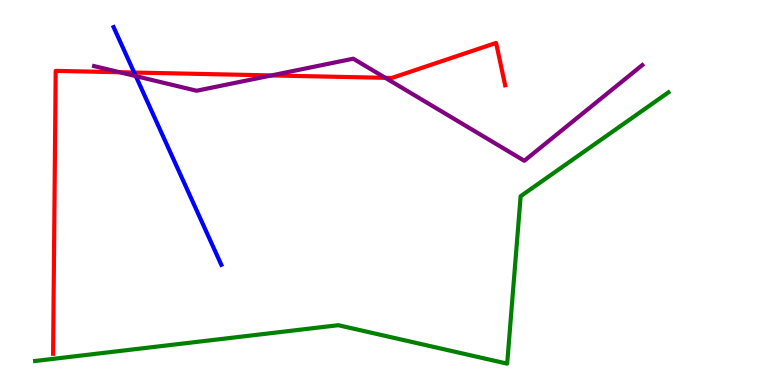[{'lines': ['blue', 'red'], 'intersections': [{'x': 1.73, 'y': 8.12}]}, {'lines': ['green', 'red'], 'intersections': []}, {'lines': ['purple', 'red'], 'intersections': [{'x': 1.54, 'y': 8.12}, {'x': 3.5, 'y': 8.04}, {'x': 4.97, 'y': 7.98}]}, {'lines': ['blue', 'green'], 'intersections': []}, {'lines': ['blue', 'purple'], 'intersections': [{'x': 1.75, 'y': 8.02}]}, {'lines': ['green', 'purple'], 'intersections': []}]